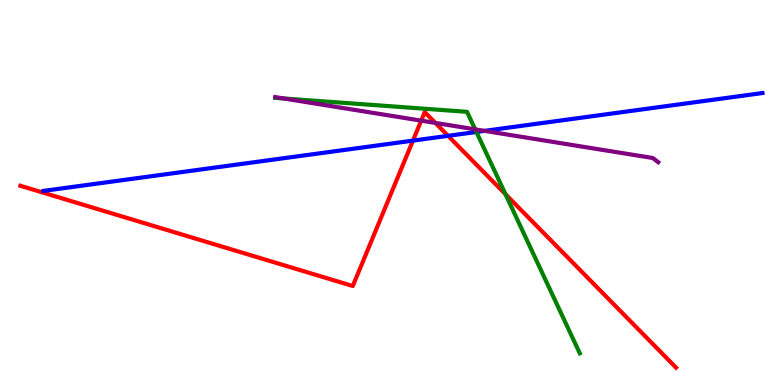[{'lines': ['blue', 'red'], 'intersections': [{'x': 5.33, 'y': 6.35}, {'x': 5.78, 'y': 6.47}]}, {'lines': ['green', 'red'], 'intersections': [{'x': 6.52, 'y': 4.96}]}, {'lines': ['purple', 'red'], 'intersections': [{'x': 5.44, 'y': 6.87}, {'x': 5.62, 'y': 6.81}]}, {'lines': ['blue', 'green'], 'intersections': [{'x': 6.15, 'y': 6.57}]}, {'lines': ['blue', 'purple'], 'intersections': [{'x': 6.25, 'y': 6.6}]}, {'lines': ['green', 'purple'], 'intersections': [{'x': 3.66, 'y': 7.44}, {'x': 6.13, 'y': 6.64}]}]